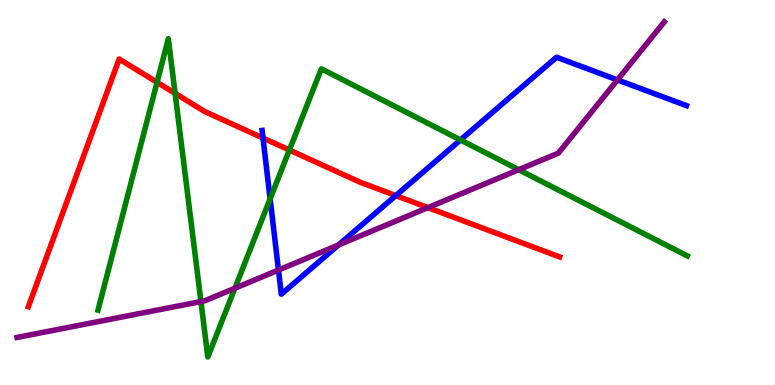[{'lines': ['blue', 'red'], 'intersections': [{'x': 3.39, 'y': 6.41}, {'x': 5.11, 'y': 4.92}]}, {'lines': ['green', 'red'], 'intersections': [{'x': 2.03, 'y': 7.86}, {'x': 2.26, 'y': 7.57}, {'x': 3.73, 'y': 6.1}]}, {'lines': ['purple', 'red'], 'intersections': [{'x': 5.52, 'y': 4.61}]}, {'lines': ['blue', 'green'], 'intersections': [{'x': 3.49, 'y': 4.84}, {'x': 5.94, 'y': 6.37}]}, {'lines': ['blue', 'purple'], 'intersections': [{'x': 3.59, 'y': 2.99}, {'x': 4.37, 'y': 3.64}, {'x': 7.97, 'y': 7.92}]}, {'lines': ['green', 'purple'], 'intersections': [{'x': 2.59, 'y': 2.17}, {'x': 3.03, 'y': 2.51}, {'x': 6.69, 'y': 5.59}]}]